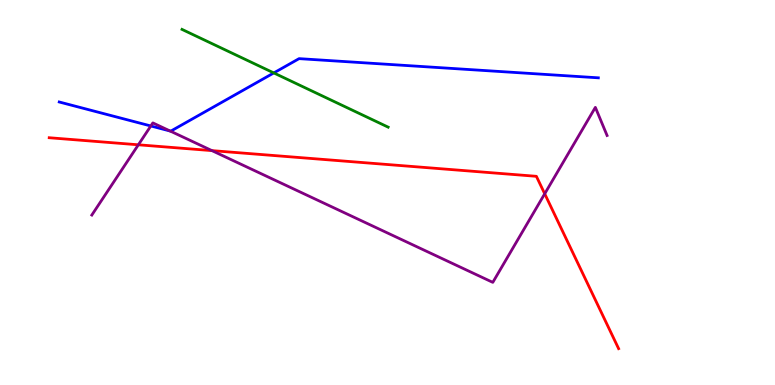[{'lines': ['blue', 'red'], 'intersections': []}, {'lines': ['green', 'red'], 'intersections': []}, {'lines': ['purple', 'red'], 'intersections': [{'x': 1.79, 'y': 6.24}, {'x': 2.73, 'y': 6.09}, {'x': 7.03, 'y': 4.97}]}, {'lines': ['blue', 'green'], 'intersections': [{'x': 3.53, 'y': 8.11}]}, {'lines': ['blue', 'purple'], 'intersections': [{'x': 1.95, 'y': 6.73}, {'x': 2.2, 'y': 6.6}]}, {'lines': ['green', 'purple'], 'intersections': []}]